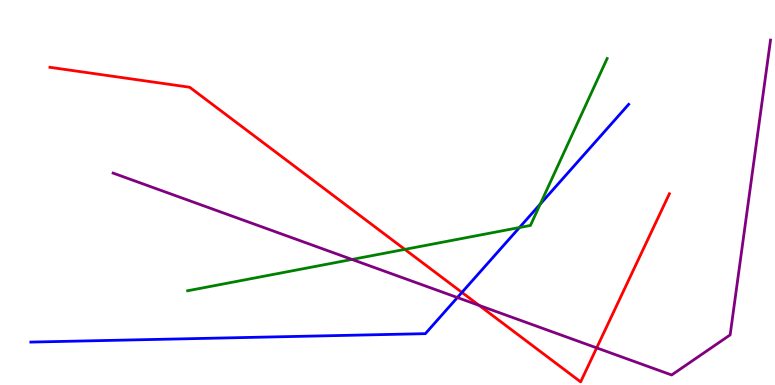[{'lines': ['blue', 'red'], 'intersections': [{'x': 5.96, 'y': 2.4}]}, {'lines': ['green', 'red'], 'intersections': [{'x': 5.22, 'y': 3.52}]}, {'lines': ['purple', 'red'], 'intersections': [{'x': 6.18, 'y': 2.07}, {'x': 7.7, 'y': 0.964}]}, {'lines': ['blue', 'green'], 'intersections': [{'x': 6.7, 'y': 4.09}, {'x': 6.97, 'y': 4.7}]}, {'lines': ['blue', 'purple'], 'intersections': [{'x': 5.9, 'y': 2.27}]}, {'lines': ['green', 'purple'], 'intersections': [{'x': 4.54, 'y': 3.26}]}]